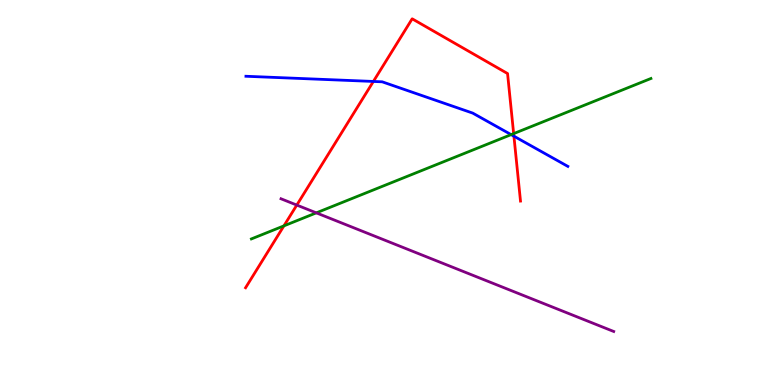[{'lines': ['blue', 'red'], 'intersections': [{'x': 4.82, 'y': 7.88}, {'x': 6.63, 'y': 6.46}]}, {'lines': ['green', 'red'], 'intersections': [{'x': 3.66, 'y': 4.13}, {'x': 6.63, 'y': 6.53}]}, {'lines': ['purple', 'red'], 'intersections': [{'x': 3.83, 'y': 4.67}]}, {'lines': ['blue', 'green'], 'intersections': [{'x': 6.6, 'y': 6.5}]}, {'lines': ['blue', 'purple'], 'intersections': []}, {'lines': ['green', 'purple'], 'intersections': [{'x': 4.08, 'y': 4.47}]}]